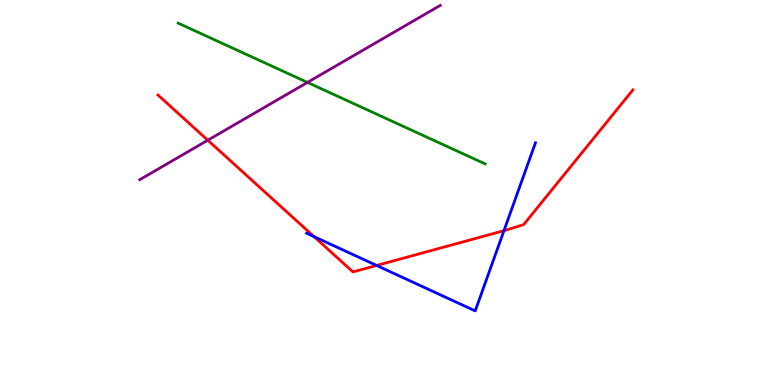[{'lines': ['blue', 'red'], 'intersections': [{'x': 4.05, 'y': 3.85}, {'x': 4.86, 'y': 3.1}, {'x': 6.5, 'y': 4.01}]}, {'lines': ['green', 'red'], 'intersections': []}, {'lines': ['purple', 'red'], 'intersections': [{'x': 2.68, 'y': 6.36}]}, {'lines': ['blue', 'green'], 'intersections': []}, {'lines': ['blue', 'purple'], 'intersections': []}, {'lines': ['green', 'purple'], 'intersections': [{'x': 3.97, 'y': 7.86}]}]